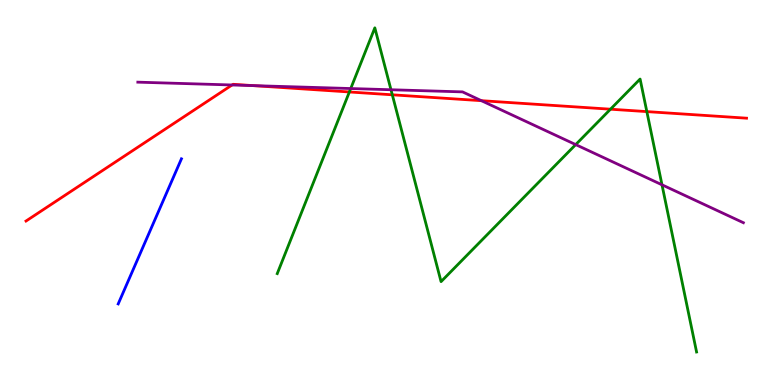[{'lines': ['blue', 'red'], 'intersections': []}, {'lines': ['green', 'red'], 'intersections': [{'x': 4.51, 'y': 7.61}, {'x': 5.06, 'y': 7.54}, {'x': 7.88, 'y': 7.16}, {'x': 8.35, 'y': 7.1}]}, {'lines': ['purple', 'red'], 'intersections': [{'x': 2.99, 'y': 7.79}, {'x': 3.27, 'y': 7.78}, {'x': 6.21, 'y': 7.38}]}, {'lines': ['blue', 'green'], 'intersections': []}, {'lines': ['blue', 'purple'], 'intersections': []}, {'lines': ['green', 'purple'], 'intersections': [{'x': 4.53, 'y': 7.7}, {'x': 5.04, 'y': 7.67}, {'x': 7.43, 'y': 6.24}, {'x': 8.54, 'y': 5.2}]}]